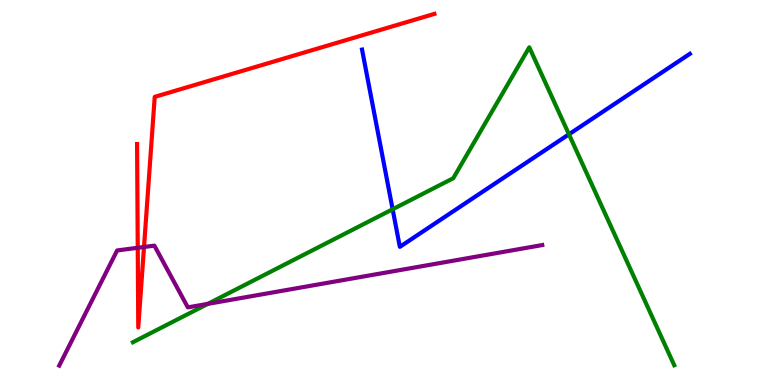[{'lines': ['blue', 'red'], 'intersections': []}, {'lines': ['green', 'red'], 'intersections': []}, {'lines': ['purple', 'red'], 'intersections': [{'x': 1.78, 'y': 3.56}, {'x': 1.86, 'y': 3.59}]}, {'lines': ['blue', 'green'], 'intersections': [{'x': 5.07, 'y': 4.56}, {'x': 7.34, 'y': 6.51}]}, {'lines': ['blue', 'purple'], 'intersections': []}, {'lines': ['green', 'purple'], 'intersections': [{'x': 2.68, 'y': 2.11}]}]